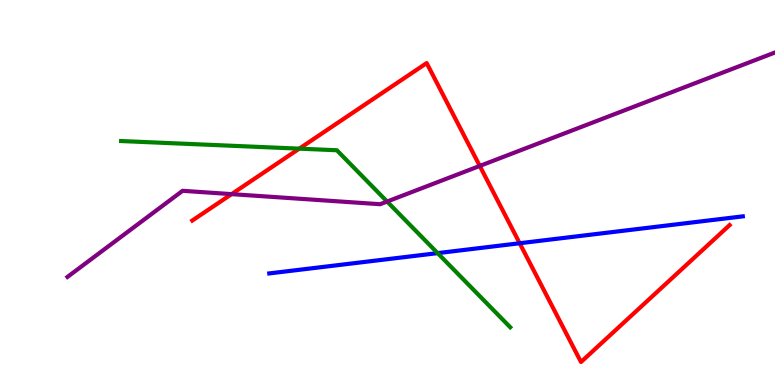[{'lines': ['blue', 'red'], 'intersections': [{'x': 6.71, 'y': 3.68}]}, {'lines': ['green', 'red'], 'intersections': [{'x': 3.86, 'y': 6.14}]}, {'lines': ['purple', 'red'], 'intersections': [{'x': 2.99, 'y': 4.96}, {'x': 6.19, 'y': 5.69}]}, {'lines': ['blue', 'green'], 'intersections': [{'x': 5.65, 'y': 3.43}]}, {'lines': ['blue', 'purple'], 'intersections': []}, {'lines': ['green', 'purple'], 'intersections': [{'x': 4.99, 'y': 4.76}]}]